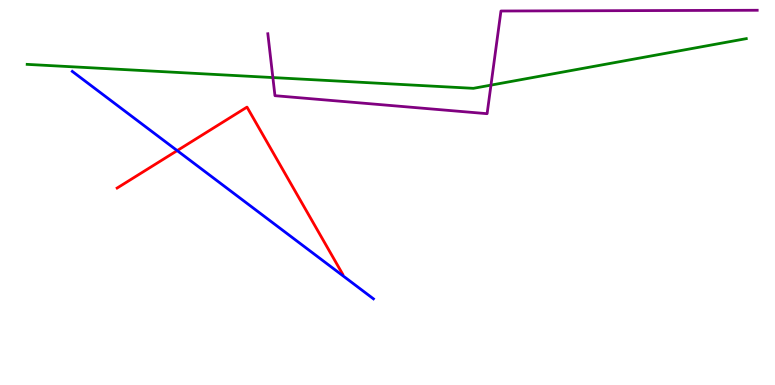[{'lines': ['blue', 'red'], 'intersections': [{'x': 2.29, 'y': 6.09}]}, {'lines': ['green', 'red'], 'intersections': []}, {'lines': ['purple', 'red'], 'intersections': []}, {'lines': ['blue', 'green'], 'intersections': []}, {'lines': ['blue', 'purple'], 'intersections': []}, {'lines': ['green', 'purple'], 'intersections': [{'x': 3.52, 'y': 7.99}, {'x': 6.34, 'y': 7.79}]}]